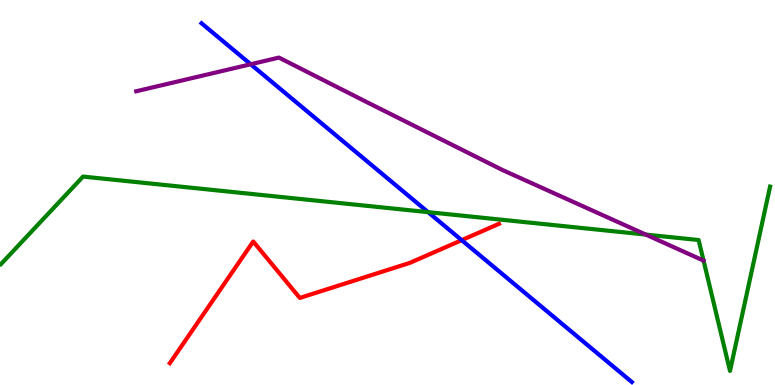[{'lines': ['blue', 'red'], 'intersections': [{'x': 5.96, 'y': 3.76}]}, {'lines': ['green', 'red'], 'intersections': []}, {'lines': ['purple', 'red'], 'intersections': []}, {'lines': ['blue', 'green'], 'intersections': [{'x': 5.52, 'y': 4.49}]}, {'lines': ['blue', 'purple'], 'intersections': [{'x': 3.23, 'y': 8.33}]}, {'lines': ['green', 'purple'], 'intersections': [{'x': 8.33, 'y': 3.91}]}]